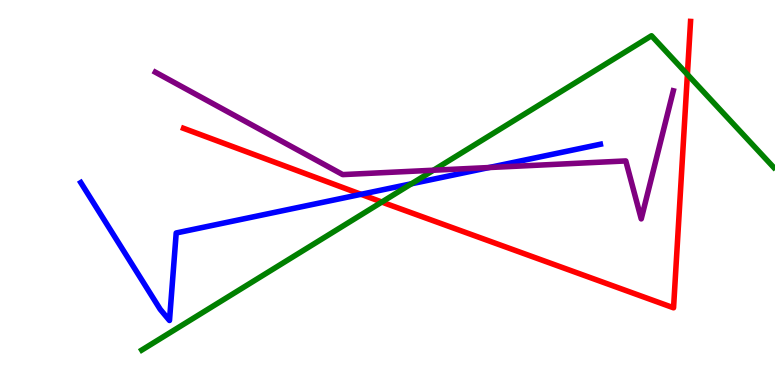[{'lines': ['blue', 'red'], 'intersections': [{'x': 4.66, 'y': 4.95}]}, {'lines': ['green', 'red'], 'intersections': [{'x': 4.93, 'y': 4.75}, {'x': 8.87, 'y': 8.07}]}, {'lines': ['purple', 'red'], 'intersections': []}, {'lines': ['blue', 'green'], 'intersections': [{'x': 5.31, 'y': 5.23}]}, {'lines': ['blue', 'purple'], 'intersections': [{'x': 6.31, 'y': 5.65}]}, {'lines': ['green', 'purple'], 'intersections': [{'x': 5.59, 'y': 5.58}]}]